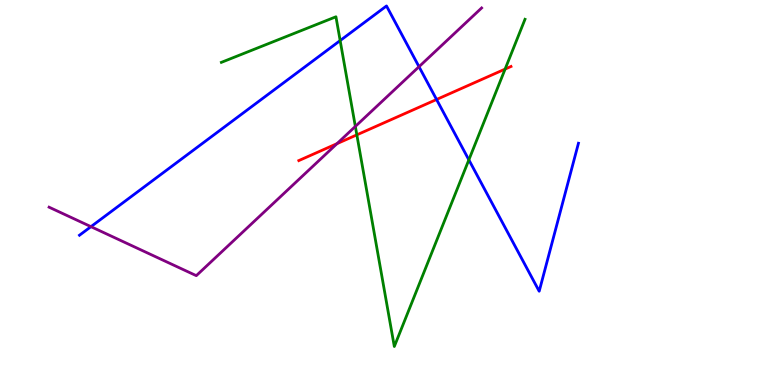[{'lines': ['blue', 'red'], 'intersections': [{'x': 5.63, 'y': 7.42}]}, {'lines': ['green', 'red'], 'intersections': [{'x': 4.6, 'y': 6.5}, {'x': 6.52, 'y': 8.21}]}, {'lines': ['purple', 'red'], 'intersections': [{'x': 4.35, 'y': 6.27}]}, {'lines': ['blue', 'green'], 'intersections': [{'x': 4.39, 'y': 8.95}, {'x': 6.05, 'y': 5.85}]}, {'lines': ['blue', 'purple'], 'intersections': [{'x': 1.17, 'y': 4.11}, {'x': 5.41, 'y': 8.27}]}, {'lines': ['green', 'purple'], 'intersections': [{'x': 4.59, 'y': 6.72}]}]